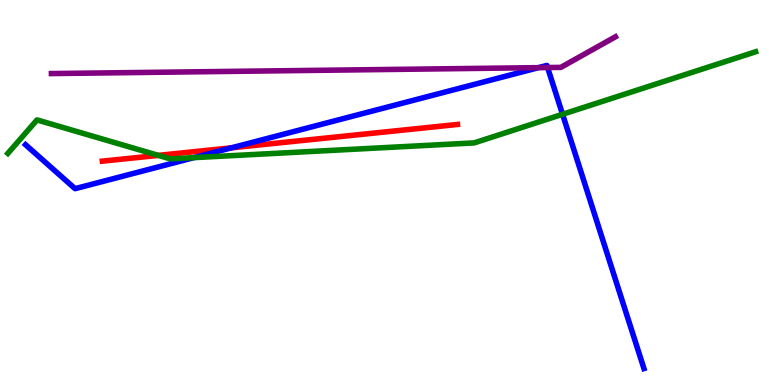[{'lines': ['blue', 'red'], 'intersections': [{'x': 2.99, 'y': 6.16}]}, {'lines': ['green', 'red'], 'intersections': [{'x': 2.04, 'y': 5.96}]}, {'lines': ['purple', 'red'], 'intersections': []}, {'lines': ['blue', 'green'], 'intersections': [{'x': 2.5, 'y': 5.91}, {'x': 7.26, 'y': 7.03}]}, {'lines': ['blue', 'purple'], 'intersections': [{'x': 6.95, 'y': 8.24}, {'x': 7.07, 'y': 8.25}]}, {'lines': ['green', 'purple'], 'intersections': []}]